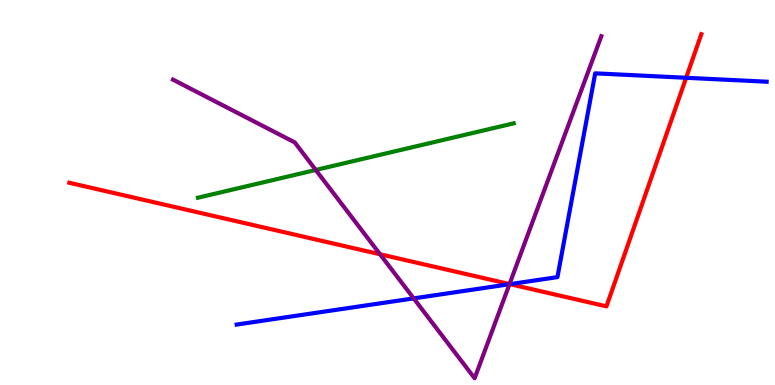[{'lines': ['blue', 'red'], 'intersections': [{'x': 6.58, 'y': 2.62}, {'x': 8.85, 'y': 7.98}]}, {'lines': ['green', 'red'], 'intersections': []}, {'lines': ['purple', 'red'], 'intersections': [{'x': 4.9, 'y': 3.4}, {'x': 6.57, 'y': 2.62}]}, {'lines': ['blue', 'green'], 'intersections': []}, {'lines': ['blue', 'purple'], 'intersections': [{'x': 5.34, 'y': 2.25}, {'x': 6.57, 'y': 2.62}]}, {'lines': ['green', 'purple'], 'intersections': [{'x': 4.07, 'y': 5.59}]}]